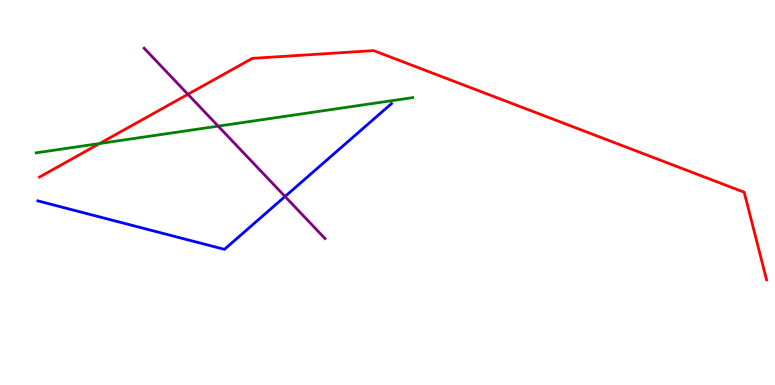[{'lines': ['blue', 'red'], 'intersections': []}, {'lines': ['green', 'red'], 'intersections': [{'x': 1.29, 'y': 6.27}]}, {'lines': ['purple', 'red'], 'intersections': [{'x': 2.42, 'y': 7.55}]}, {'lines': ['blue', 'green'], 'intersections': []}, {'lines': ['blue', 'purple'], 'intersections': [{'x': 3.68, 'y': 4.9}]}, {'lines': ['green', 'purple'], 'intersections': [{'x': 2.82, 'y': 6.72}]}]